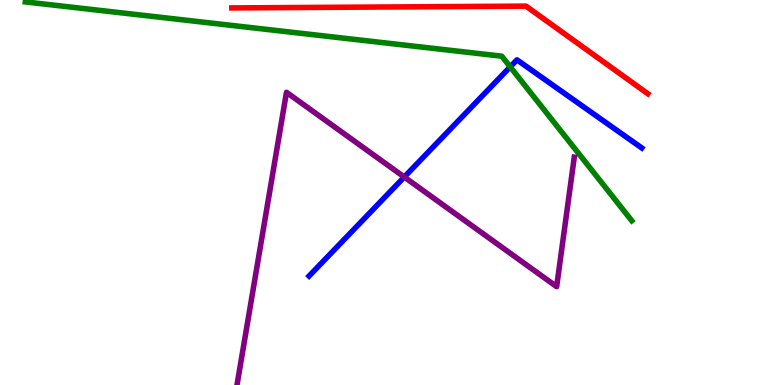[{'lines': ['blue', 'red'], 'intersections': []}, {'lines': ['green', 'red'], 'intersections': []}, {'lines': ['purple', 'red'], 'intersections': []}, {'lines': ['blue', 'green'], 'intersections': [{'x': 6.58, 'y': 8.26}]}, {'lines': ['blue', 'purple'], 'intersections': [{'x': 5.22, 'y': 5.4}]}, {'lines': ['green', 'purple'], 'intersections': []}]